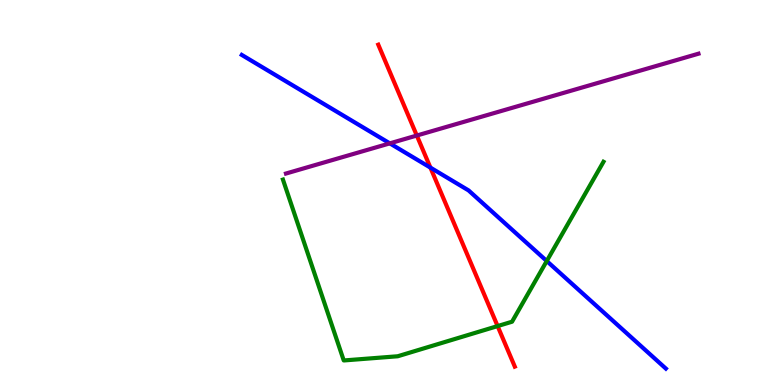[{'lines': ['blue', 'red'], 'intersections': [{'x': 5.55, 'y': 5.65}]}, {'lines': ['green', 'red'], 'intersections': [{'x': 6.42, 'y': 1.53}]}, {'lines': ['purple', 'red'], 'intersections': [{'x': 5.38, 'y': 6.48}]}, {'lines': ['blue', 'green'], 'intersections': [{'x': 7.05, 'y': 3.22}]}, {'lines': ['blue', 'purple'], 'intersections': [{'x': 5.03, 'y': 6.28}]}, {'lines': ['green', 'purple'], 'intersections': []}]